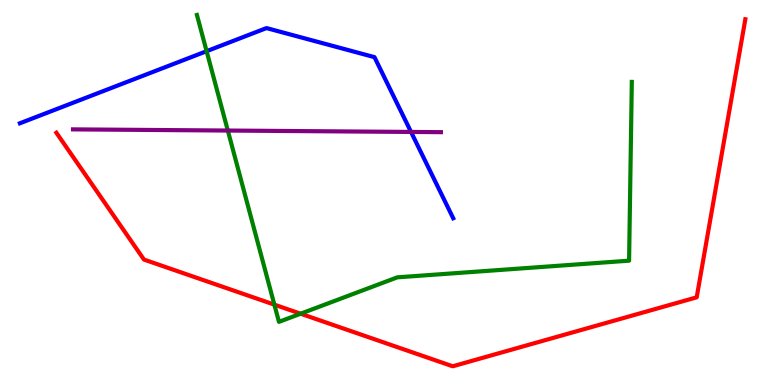[{'lines': ['blue', 'red'], 'intersections': []}, {'lines': ['green', 'red'], 'intersections': [{'x': 3.54, 'y': 2.09}, {'x': 3.88, 'y': 1.85}]}, {'lines': ['purple', 'red'], 'intersections': []}, {'lines': ['blue', 'green'], 'intersections': [{'x': 2.67, 'y': 8.67}]}, {'lines': ['blue', 'purple'], 'intersections': [{'x': 5.3, 'y': 6.57}]}, {'lines': ['green', 'purple'], 'intersections': [{'x': 2.94, 'y': 6.61}]}]